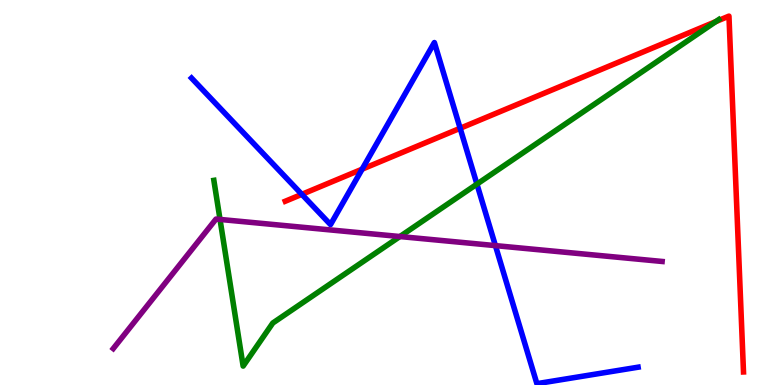[{'lines': ['blue', 'red'], 'intersections': [{'x': 3.89, 'y': 4.95}, {'x': 4.67, 'y': 5.61}, {'x': 5.94, 'y': 6.67}]}, {'lines': ['green', 'red'], 'intersections': [{'x': 9.24, 'y': 9.44}]}, {'lines': ['purple', 'red'], 'intersections': []}, {'lines': ['blue', 'green'], 'intersections': [{'x': 6.15, 'y': 5.22}]}, {'lines': ['blue', 'purple'], 'intersections': [{'x': 6.39, 'y': 3.62}]}, {'lines': ['green', 'purple'], 'intersections': [{'x': 2.84, 'y': 4.3}, {'x': 5.16, 'y': 3.86}]}]